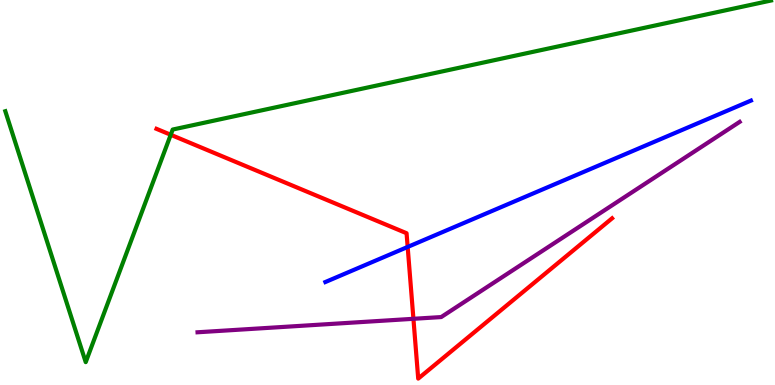[{'lines': ['blue', 'red'], 'intersections': [{'x': 5.26, 'y': 3.59}]}, {'lines': ['green', 'red'], 'intersections': [{'x': 2.2, 'y': 6.5}]}, {'lines': ['purple', 'red'], 'intersections': [{'x': 5.33, 'y': 1.72}]}, {'lines': ['blue', 'green'], 'intersections': []}, {'lines': ['blue', 'purple'], 'intersections': []}, {'lines': ['green', 'purple'], 'intersections': []}]